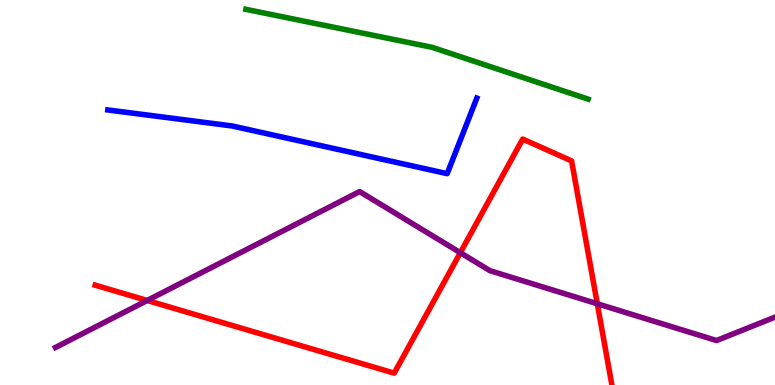[{'lines': ['blue', 'red'], 'intersections': []}, {'lines': ['green', 'red'], 'intersections': []}, {'lines': ['purple', 'red'], 'intersections': [{'x': 1.9, 'y': 2.2}, {'x': 5.94, 'y': 3.44}, {'x': 7.71, 'y': 2.11}]}, {'lines': ['blue', 'green'], 'intersections': []}, {'lines': ['blue', 'purple'], 'intersections': []}, {'lines': ['green', 'purple'], 'intersections': []}]